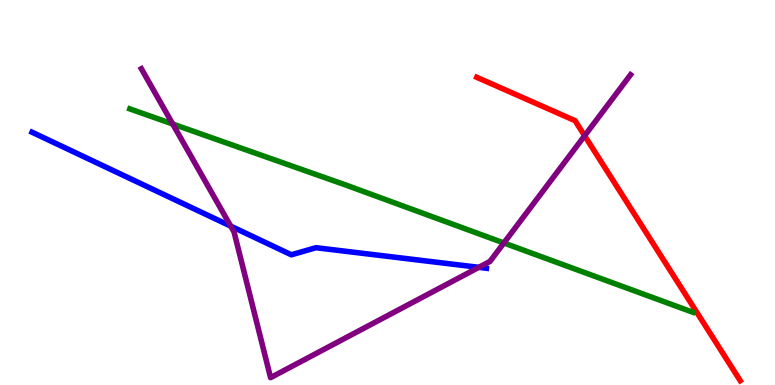[{'lines': ['blue', 'red'], 'intersections': []}, {'lines': ['green', 'red'], 'intersections': []}, {'lines': ['purple', 'red'], 'intersections': [{'x': 7.54, 'y': 6.47}]}, {'lines': ['blue', 'green'], 'intersections': []}, {'lines': ['blue', 'purple'], 'intersections': [{'x': 2.98, 'y': 4.13}, {'x': 6.18, 'y': 3.06}]}, {'lines': ['green', 'purple'], 'intersections': [{'x': 2.23, 'y': 6.78}, {'x': 6.5, 'y': 3.69}]}]